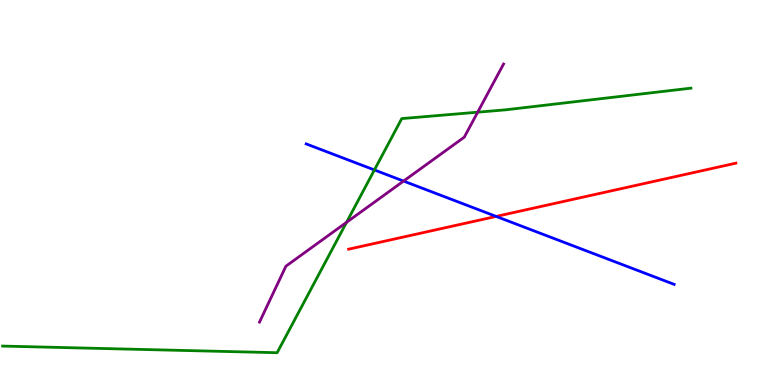[{'lines': ['blue', 'red'], 'intersections': [{'x': 6.4, 'y': 4.38}]}, {'lines': ['green', 'red'], 'intersections': []}, {'lines': ['purple', 'red'], 'intersections': []}, {'lines': ['blue', 'green'], 'intersections': [{'x': 4.83, 'y': 5.59}]}, {'lines': ['blue', 'purple'], 'intersections': [{'x': 5.21, 'y': 5.3}]}, {'lines': ['green', 'purple'], 'intersections': [{'x': 4.47, 'y': 4.23}, {'x': 6.16, 'y': 7.09}]}]